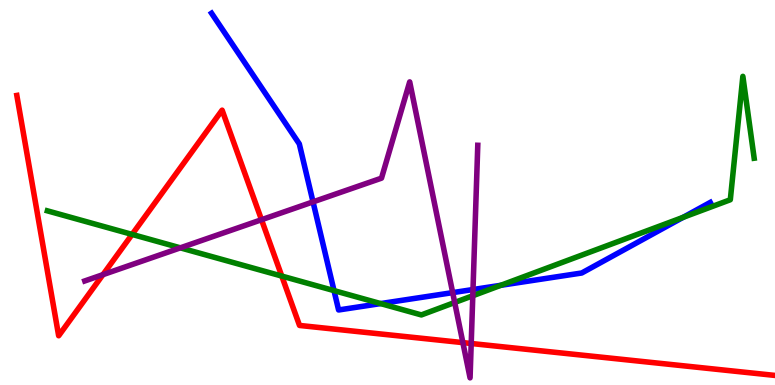[{'lines': ['blue', 'red'], 'intersections': []}, {'lines': ['green', 'red'], 'intersections': [{'x': 1.7, 'y': 3.91}, {'x': 3.64, 'y': 2.83}]}, {'lines': ['purple', 'red'], 'intersections': [{'x': 1.33, 'y': 2.87}, {'x': 3.37, 'y': 4.29}, {'x': 5.97, 'y': 1.1}, {'x': 6.08, 'y': 1.08}]}, {'lines': ['blue', 'green'], 'intersections': [{'x': 4.31, 'y': 2.45}, {'x': 4.91, 'y': 2.11}, {'x': 6.46, 'y': 2.59}, {'x': 8.81, 'y': 4.35}]}, {'lines': ['blue', 'purple'], 'intersections': [{'x': 4.04, 'y': 4.76}, {'x': 5.84, 'y': 2.4}, {'x': 6.1, 'y': 2.48}]}, {'lines': ['green', 'purple'], 'intersections': [{'x': 2.33, 'y': 3.56}, {'x': 5.87, 'y': 2.14}, {'x': 6.1, 'y': 2.32}]}]